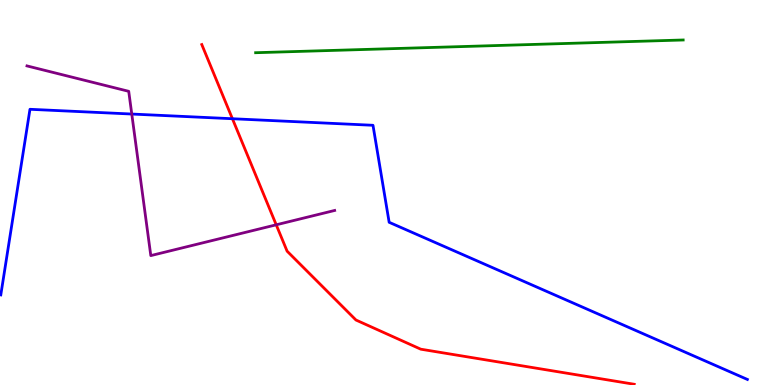[{'lines': ['blue', 'red'], 'intersections': [{'x': 3.0, 'y': 6.92}]}, {'lines': ['green', 'red'], 'intersections': []}, {'lines': ['purple', 'red'], 'intersections': [{'x': 3.56, 'y': 4.16}]}, {'lines': ['blue', 'green'], 'intersections': []}, {'lines': ['blue', 'purple'], 'intersections': [{'x': 1.7, 'y': 7.04}]}, {'lines': ['green', 'purple'], 'intersections': []}]